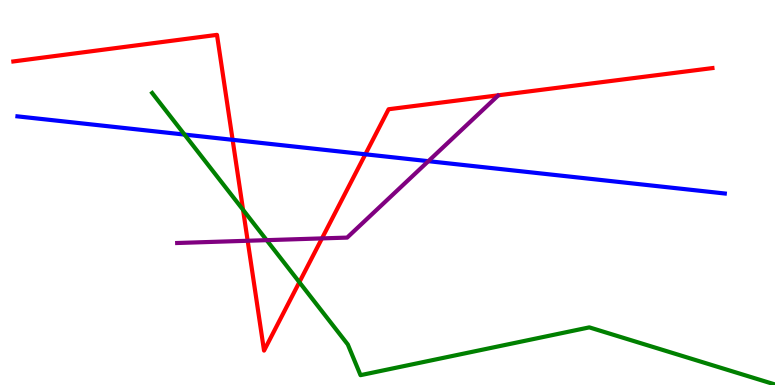[{'lines': ['blue', 'red'], 'intersections': [{'x': 3.0, 'y': 6.37}, {'x': 4.71, 'y': 5.99}]}, {'lines': ['green', 'red'], 'intersections': [{'x': 3.14, 'y': 4.55}, {'x': 3.86, 'y': 2.67}]}, {'lines': ['purple', 'red'], 'intersections': [{'x': 3.2, 'y': 3.75}, {'x': 4.15, 'y': 3.81}]}, {'lines': ['blue', 'green'], 'intersections': [{'x': 2.38, 'y': 6.5}]}, {'lines': ['blue', 'purple'], 'intersections': [{'x': 5.53, 'y': 5.81}]}, {'lines': ['green', 'purple'], 'intersections': [{'x': 3.44, 'y': 3.76}]}]